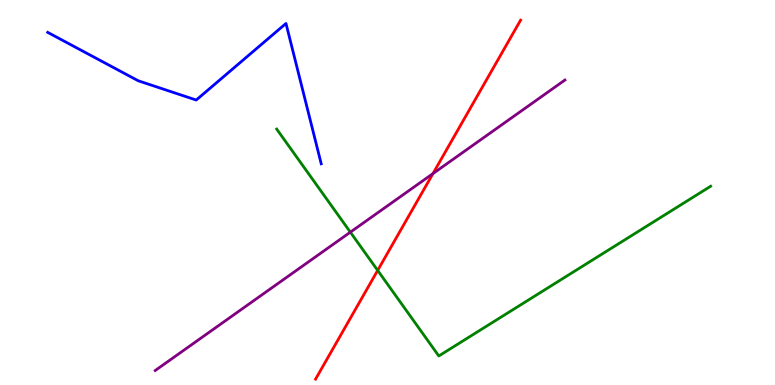[{'lines': ['blue', 'red'], 'intersections': []}, {'lines': ['green', 'red'], 'intersections': [{'x': 4.87, 'y': 2.98}]}, {'lines': ['purple', 'red'], 'intersections': [{'x': 5.59, 'y': 5.49}]}, {'lines': ['blue', 'green'], 'intersections': []}, {'lines': ['blue', 'purple'], 'intersections': []}, {'lines': ['green', 'purple'], 'intersections': [{'x': 4.52, 'y': 3.97}]}]